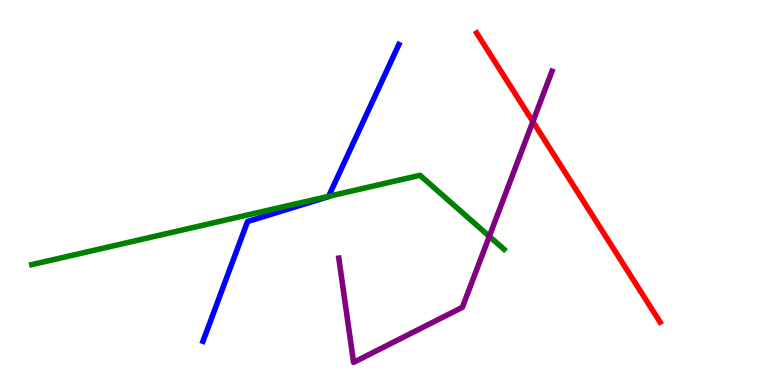[{'lines': ['blue', 'red'], 'intersections': []}, {'lines': ['green', 'red'], 'intersections': []}, {'lines': ['purple', 'red'], 'intersections': [{'x': 6.88, 'y': 6.84}]}, {'lines': ['blue', 'green'], 'intersections': [{'x': 4.24, 'y': 4.9}]}, {'lines': ['blue', 'purple'], 'intersections': []}, {'lines': ['green', 'purple'], 'intersections': [{'x': 6.31, 'y': 3.86}]}]